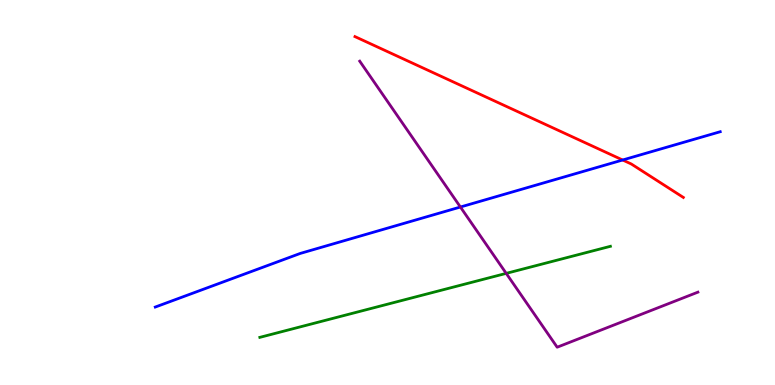[{'lines': ['blue', 'red'], 'intersections': [{'x': 8.03, 'y': 5.84}]}, {'lines': ['green', 'red'], 'intersections': []}, {'lines': ['purple', 'red'], 'intersections': []}, {'lines': ['blue', 'green'], 'intersections': []}, {'lines': ['blue', 'purple'], 'intersections': [{'x': 5.94, 'y': 4.62}]}, {'lines': ['green', 'purple'], 'intersections': [{'x': 6.53, 'y': 2.9}]}]